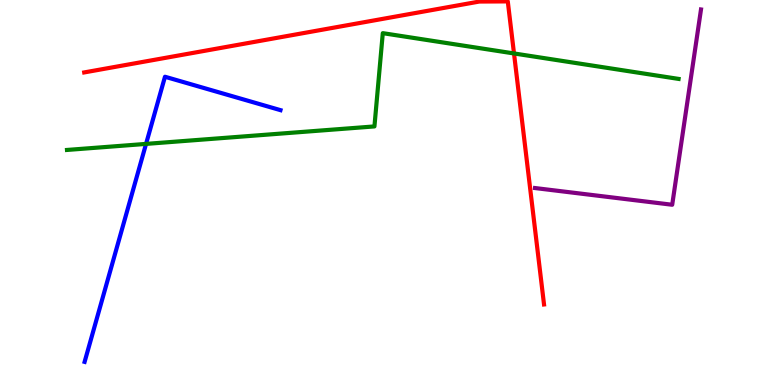[{'lines': ['blue', 'red'], 'intersections': []}, {'lines': ['green', 'red'], 'intersections': [{'x': 6.63, 'y': 8.61}]}, {'lines': ['purple', 'red'], 'intersections': []}, {'lines': ['blue', 'green'], 'intersections': [{'x': 1.88, 'y': 6.26}]}, {'lines': ['blue', 'purple'], 'intersections': []}, {'lines': ['green', 'purple'], 'intersections': []}]